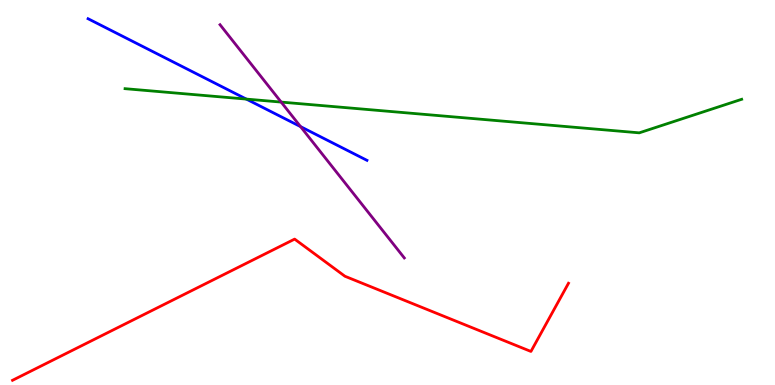[{'lines': ['blue', 'red'], 'intersections': []}, {'lines': ['green', 'red'], 'intersections': []}, {'lines': ['purple', 'red'], 'intersections': []}, {'lines': ['blue', 'green'], 'intersections': [{'x': 3.18, 'y': 7.43}]}, {'lines': ['blue', 'purple'], 'intersections': [{'x': 3.88, 'y': 6.71}]}, {'lines': ['green', 'purple'], 'intersections': [{'x': 3.63, 'y': 7.35}]}]